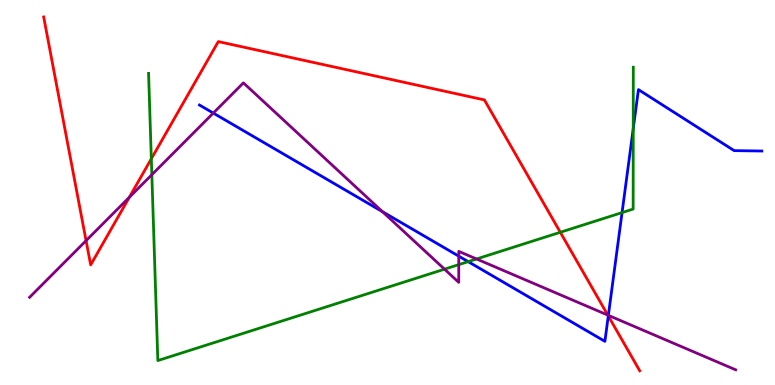[{'lines': ['blue', 'red'], 'intersections': [{'x': 7.85, 'y': 1.79}]}, {'lines': ['green', 'red'], 'intersections': [{'x': 1.95, 'y': 5.88}, {'x': 7.23, 'y': 3.97}]}, {'lines': ['purple', 'red'], 'intersections': [{'x': 1.11, 'y': 3.75}, {'x': 1.67, 'y': 4.88}, {'x': 7.84, 'y': 1.82}]}, {'lines': ['blue', 'green'], 'intersections': [{'x': 6.04, 'y': 3.2}, {'x': 8.03, 'y': 4.48}, {'x': 8.17, 'y': 6.66}]}, {'lines': ['blue', 'purple'], 'intersections': [{'x': 2.75, 'y': 7.06}, {'x': 4.93, 'y': 4.5}, {'x': 5.92, 'y': 3.35}, {'x': 7.85, 'y': 1.81}]}, {'lines': ['green', 'purple'], 'intersections': [{'x': 1.96, 'y': 5.46}, {'x': 5.74, 'y': 3.01}, {'x': 5.92, 'y': 3.13}, {'x': 6.15, 'y': 3.27}]}]